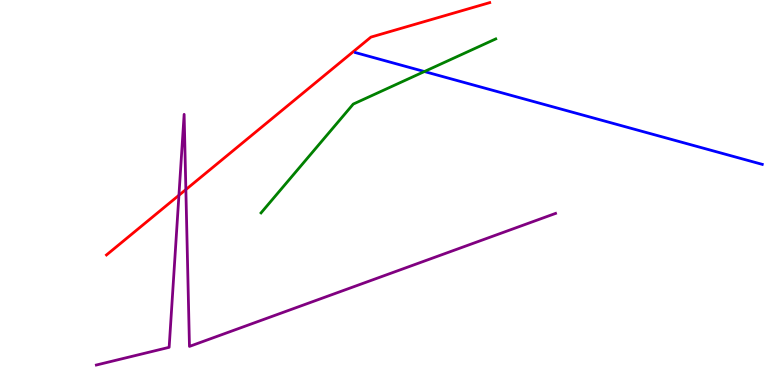[{'lines': ['blue', 'red'], 'intersections': []}, {'lines': ['green', 'red'], 'intersections': []}, {'lines': ['purple', 'red'], 'intersections': [{'x': 2.31, 'y': 4.93}, {'x': 2.4, 'y': 5.08}]}, {'lines': ['blue', 'green'], 'intersections': [{'x': 5.48, 'y': 8.14}]}, {'lines': ['blue', 'purple'], 'intersections': []}, {'lines': ['green', 'purple'], 'intersections': []}]